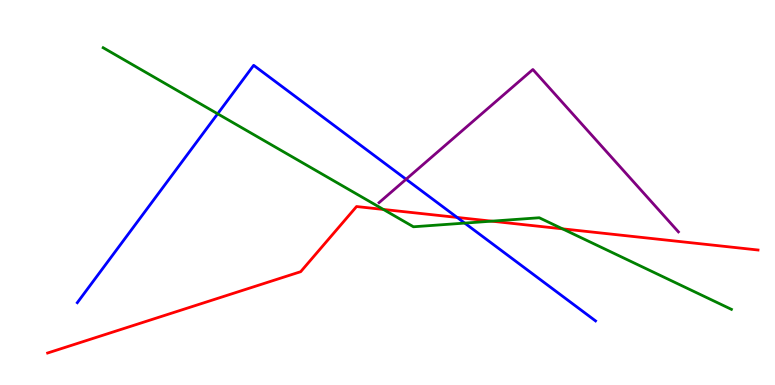[{'lines': ['blue', 'red'], 'intersections': [{'x': 5.9, 'y': 4.35}]}, {'lines': ['green', 'red'], 'intersections': [{'x': 4.95, 'y': 4.56}, {'x': 6.34, 'y': 4.26}, {'x': 7.26, 'y': 4.06}]}, {'lines': ['purple', 'red'], 'intersections': []}, {'lines': ['blue', 'green'], 'intersections': [{'x': 2.81, 'y': 7.04}, {'x': 6.0, 'y': 4.21}]}, {'lines': ['blue', 'purple'], 'intersections': [{'x': 5.24, 'y': 5.34}]}, {'lines': ['green', 'purple'], 'intersections': []}]